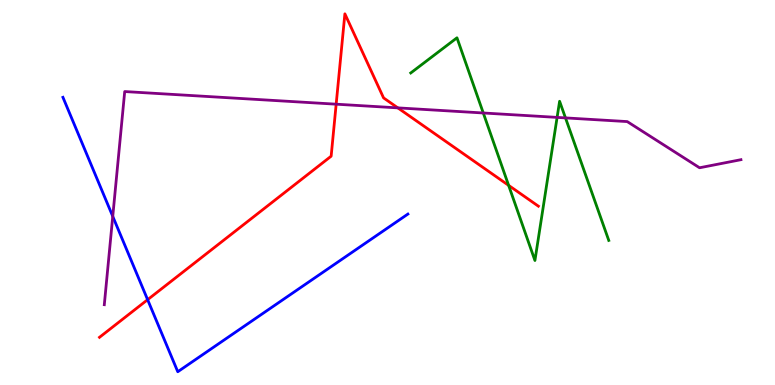[{'lines': ['blue', 'red'], 'intersections': [{'x': 1.9, 'y': 2.22}]}, {'lines': ['green', 'red'], 'intersections': [{'x': 6.56, 'y': 5.19}]}, {'lines': ['purple', 'red'], 'intersections': [{'x': 4.34, 'y': 7.29}, {'x': 5.13, 'y': 7.2}]}, {'lines': ['blue', 'green'], 'intersections': []}, {'lines': ['blue', 'purple'], 'intersections': [{'x': 1.45, 'y': 4.38}]}, {'lines': ['green', 'purple'], 'intersections': [{'x': 6.24, 'y': 7.07}, {'x': 7.19, 'y': 6.95}, {'x': 7.3, 'y': 6.94}]}]